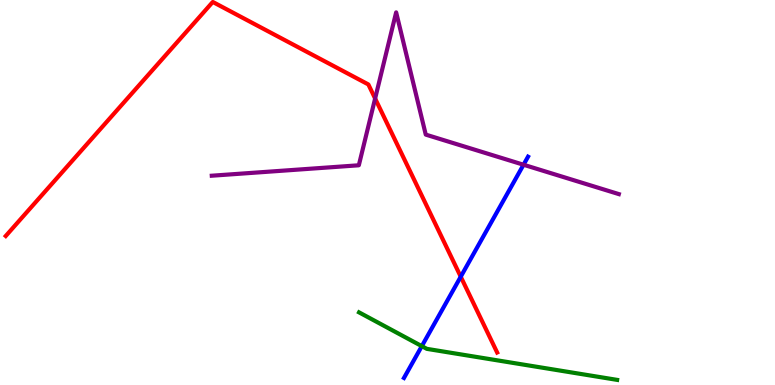[{'lines': ['blue', 'red'], 'intersections': [{'x': 5.95, 'y': 2.81}]}, {'lines': ['green', 'red'], 'intersections': []}, {'lines': ['purple', 'red'], 'intersections': [{'x': 4.84, 'y': 7.44}]}, {'lines': ['blue', 'green'], 'intersections': [{'x': 5.44, 'y': 1.01}]}, {'lines': ['blue', 'purple'], 'intersections': [{'x': 6.76, 'y': 5.72}]}, {'lines': ['green', 'purple'], 'intersections': []}]